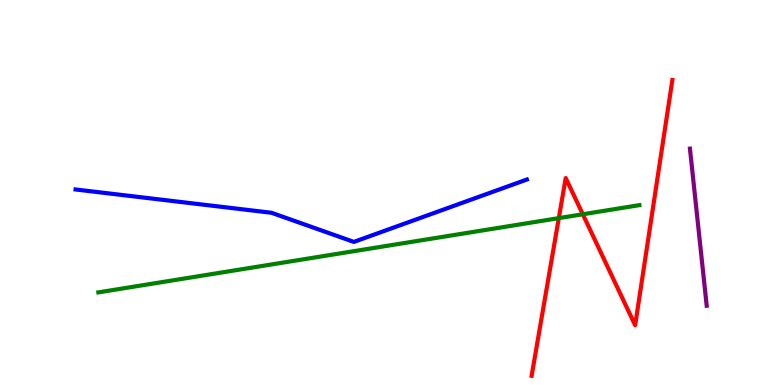[{'lines': ['blue', 'red'], 'intersections': []}, {'lines': ['green', 'red'], 'intersections': [{'x': 7.21, 'y': 4.33}, {'x': 7.52, 'y': 4.43}]}, {'lines': ['purple', 'red'], 'intersections': []}, {'lines': ['blue', 'green'], 'intersections': []}, {'lines': ['blue', 'purple'], 'intersections': []}, {'lines': ['green', 'purple'], 'intersections': []}]